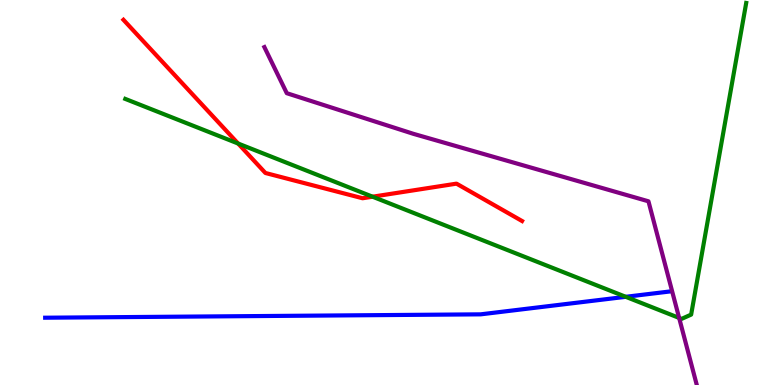[{'lines': ['blue', 'red'], 'intersections': []}, {'lines': ['green', 'red'], 'intersections': [{'x': 3.07, 'y': 6.27}, {'x': 4.81, 'y': 4.89}]}, {'lines': ['purple', 'red'], 'intersections': []}, {'lines': ['blue', 'green'], 'intersections': [{'x': 8.07, 'y': 2.29}]}, {'lines': ['blue', 'purple'], 'intersections': []}, {'lines': ['green', 'purple'], 'intersections': [{'x': 8.76, 'y': 1.74}]}]